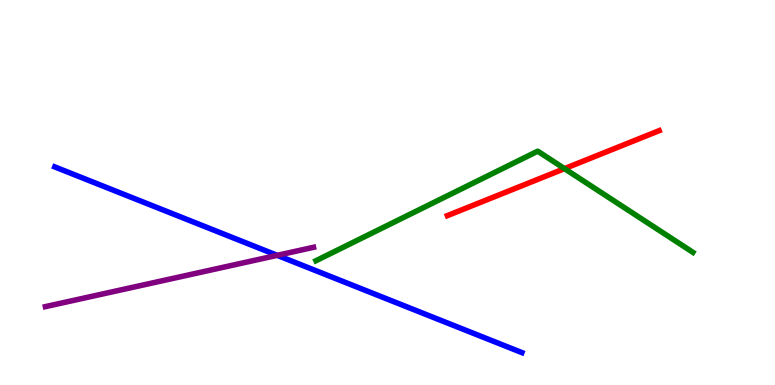[{'lines': ['blue', 'red'], 'intersections': []}, {'lines': ['green', 'red'], 'intersections': [{'x': 7.28, 'y': 5.62}]}, {'lines': ['purple', 'red'], 'intersections': []}, {'lines': ['blue', 'green'], 'intersections': []}, {'lines': ['blue', 'purple'], 'intersections': [{'x': 3.58, 'y': 3.37}]}, {'lines': ['green', 'purple'], 'intersections': []}]